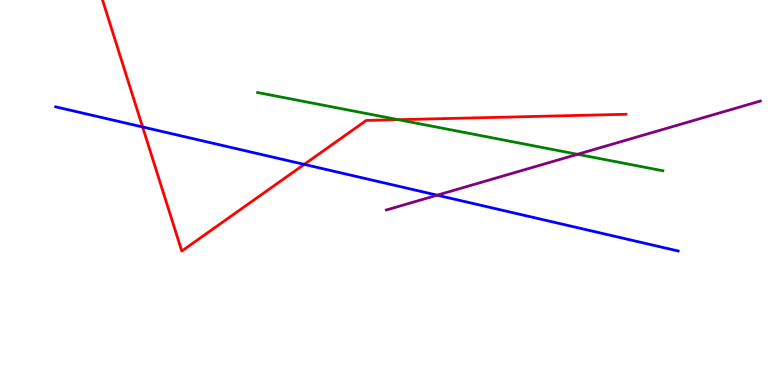[{'lines': ['blue', 'red'], 'intersections': [{'x': 1.84, 'y': 6.7}, {'x': 3.93, 'y': 5.73}]}, {'lines': ['green', 'red'], 'intersections': [{'x': 5.14, 'y': 6.89}]}, {'lines': ['purple', 'red'], 'intersections': []}, {'lines': ['blue', 'green'], 'intersections': []}, {'lines': ['blue', 'purple'], 'intersections': [{'x': 5.64, 'y': 4.93}]}, {'lines': ['green', 'purple'], 'intersections': [{'x': 7.45, 'y': 5.99}]}]